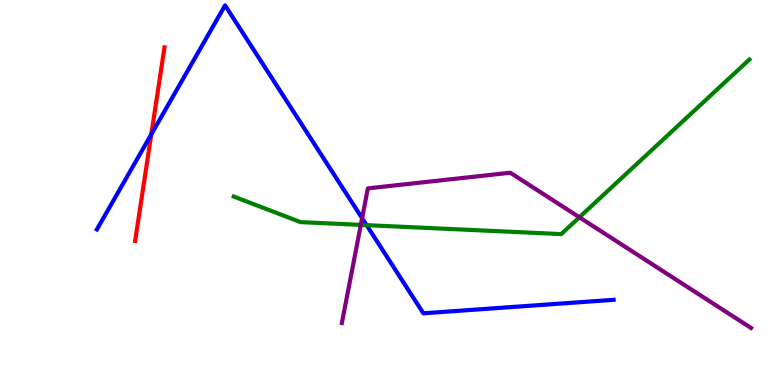[{'lines': ['blue', 'red'], 'intersections': [{'x': 1.95, 'y': 6.51}]}, {'lines': ['green', 'red'], 'intersections': []}, {'lines': ['purple', 'red'], 'intersections': []}, {'lines': ['blue', 'green'], 'intersections': [{'x': 4.73, 'y': 4.15}]}, {'lines': ['blue', 'purple'], 'intersections': [{'x': 4.67, 'y': 4.33}]}, {'lines': ['green', 'purple'], 'intersections': [{'x': 4.66, 'y': 4.16}, {'x': 7.48, 'y': 4.36}]}]